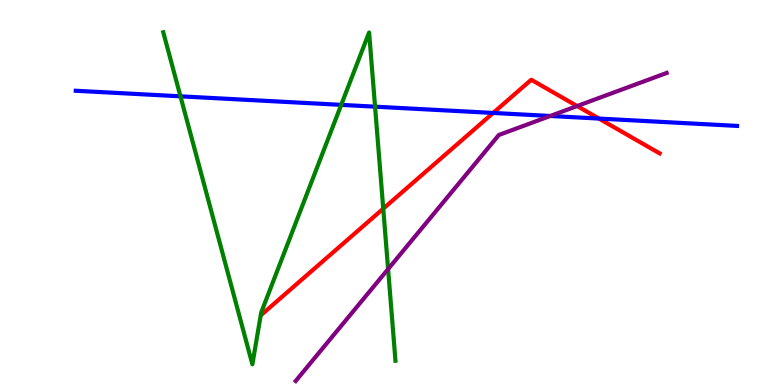[{'lines': ['blue', 'red'], 'intersections': [{'x': 6.36, 'y': 7.07}, {'x': 7.73, 'y': 6.92}]}, {'lines': ['green', 'red'], 'intersections': [{'x': 4.95, 'y': 4.58}]}, {'lines': ['purple', 'red'], 'intersections': [{'x': 7.45, 'y': 7.25}]}, {'lines': ['blue', 'green'], 'intersections': [{'x': 2.33, 'y': 7.5}, {'x': 4.4, 'y': 7.28}, {'x': 4.84, 'y': 7.23}]}, {'lines': ['blue', 'purple'], 'intersections': [{'x': 7.1, 'y': 6.99}]}, {'lines': ['green', 'purple'], 'intersections': [{'x': 5.01, 'y': 3.01}]}]